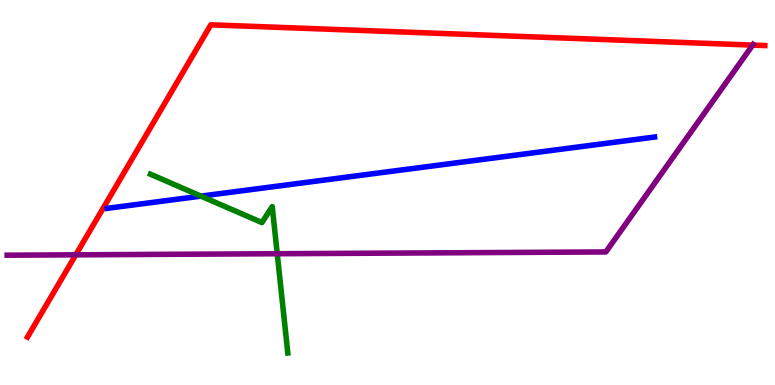[{'lines': ['blue', 'red'], 'intersections': []}, {'lines': ['green', 'red'], 'intersections': []}, {'lines': ['purple', 'red'], 'intersections': [{'x': 0.978, 'y': 3.38}, {'x': 9.71, 'y': 8.83}]}, {'lines': ['blue', 'green'], 'intersections': [{'x': 2.59, 'y': 4.91}]}, {'lines': ['blue', 'purple'], 'intersections': []}, {'lines': ['green', 'purple'], 'intersections': [{'x': 3.58, 'y': 3.41}]}]